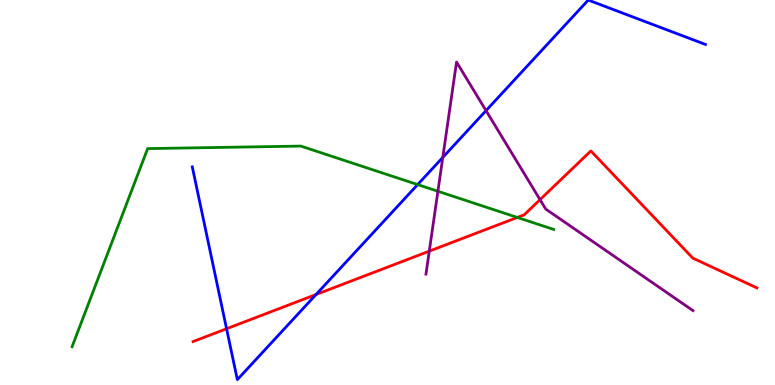[{'lines': ['blue', 'red'], 'intersections': [{'x': 2.92, 'y': 1.46}, {'x': 4.08, 'y': 2.35}]}, {'lines': ['green', 'red'], 'intersections': [{'x': 6.68, 'y': 4.35}]}, {'lines': ['purple', 'red'], 'intersections': [{'x': 5.54, 'y': 3.48}, {'x': 6.97, 'y': 4.81}]}, {'lines': ['blue', 'green'], 'intersections': [{'x': 5.39, 'y': 5.21}]}, {'lines': ['blue', 'purple'], 'intersections': [{'x': 5.71, 'y': 5.91}, {'x': 6.27, 'y': 7.13}]}, {'lines': ['green', 'purple'], 'intersections': [{'x': 5.65, 'y': 5.03}]}]